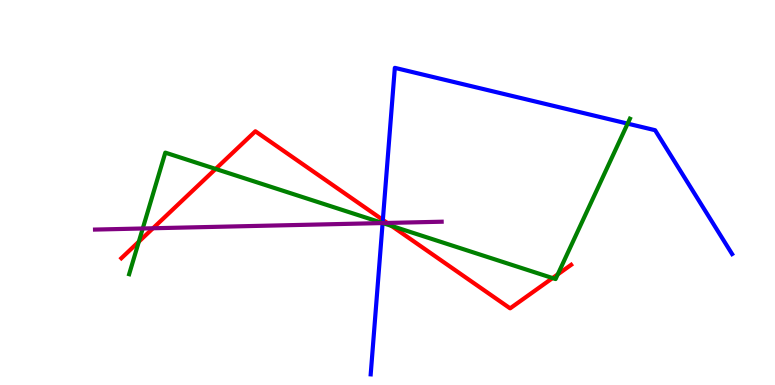[{'lines': ['blue', 'red'], 'intersections': [{'x': 4.94, 'y': 4.29}]}, {'lines': ['green', 'red'], 'intersections': [{'x': 1.79, 'y': 3.72}, {'x': 2.78, 'y': 5.61}, {'x': 5.05, 'y': 4.13}, {'x': 7.13, 'y': 2.78}, {'x': 7.2, 'y': 2.87}]}, {'lines': ['purple', 'red'], 'intersections': [{'x': 1.97, 'y': 4.07}, {'x': 5.0, 'y': 4.21}]}, {'lines': ['blue', 'green'], 'intersections': [{'x': 4.94, 'y': 4.21}, {'x': 8.1, 'y': 6.79}]}, {'lines': ['blue', 'purple'], 'intersections': [{'x': 4.94, 'y': 4.21}]}, {'lines': ['green', 'purple'], 'intersections': [{'x': 1.84, 'y': 4.07}, {'x': 4.94, 'y': 4.21}]}]